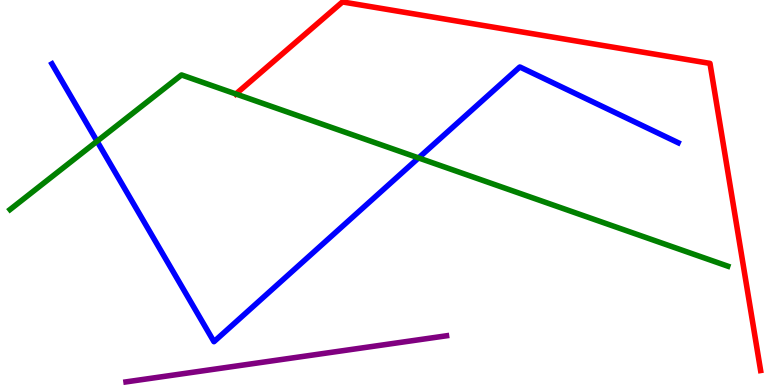[{'lines': ['blue', 'red'], 'intersections': []}, {'lines': ['green', 'red'], 'intersections': [{'x': 3.04, 'y': 7.56}]}, {'lines': ['purple', 'red'], 'intersections': []}, {'lines': ['blue', 'green'], 'intersections': [{'x': 1.25, 'y': 6.33}, {'x': 5.4, 'y': 5.9}]}, {'lines': ['blue', 'purple'], 'intersections': []}, {'lines': ['green', 'purple'], 'intersections': []}]